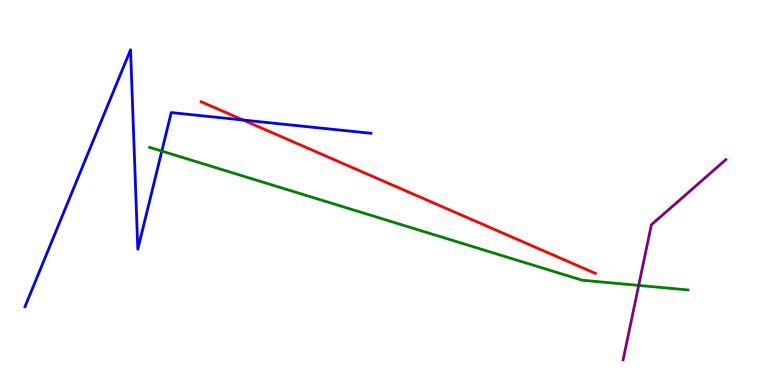[{'lines': ['blue', 'red'], 'intersections': [{'x': 3.14, 'y': 6.88}]}, {'lines': ['green', 'red'], 'intersections': []}, {'lines': ['purple', 'red'], 'intersections': []}, {'lines': ['blue', 'green'], 'intersections': [{'x': 2.09, 'y': 6.08}]}, {'lines': ['blue', 'purple'], 'intersections': []}, {'lines': ['green', 'purple'], 'intersections': [{'x': 8.24, 'y': 2.59}]}]